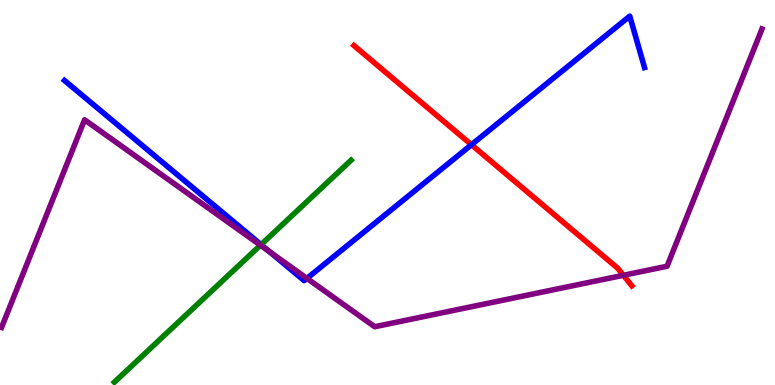[{'lines': ['blue', 'red'], 'intersections': [{'x': 6.08, 'y': 6.24}]}, {'lines': ['green', 'red'], 'intersections': []}, {'lines': ['purple', 'red'], 'intersections': [{'x': 8.04, 'y': 2.85}]}, {'lines': ['blue', 'green'], 'intersections': [{'x': 3.37, 'y': 3.65}]}, {'lines': ['blue', 'purple'], 'intersections': [{'x': 3.48, 'y': 3.46}, {'x': 3.96, 'y': 2.77}]}, {'lines': ['green', 'purple'], 'intersections': [{'x': 3.36, 'y': 3.63}]}]